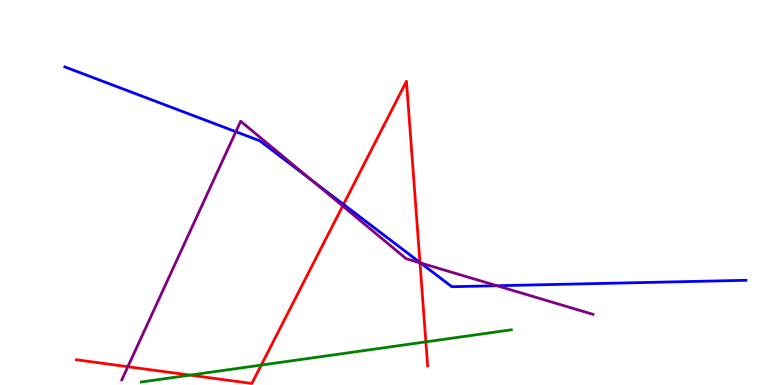[{'lines': ['blue', 'red'], 'intersections': [{'x': 4.43, 'y': 4.69}, {'x': 5.42, 'y': 3.18}]}, {'lines': ['green', 'red'], 'intersections': [{'x': 2.45, 'y': 0.257}, {'x': 3.37, 'y': 0.518}, {'x': 5.5, 'y': 1.12}]}, {'lines': ['purple', 'red'], 'intersections': [{'x': 1.65, 'y': 0.475}, {'x': 4.42, 'y': 4.65}, {'x': 5.42, 'y': 3.17}]}, {'lines': ['blue', 'green'], 'intersections': []}, {'lines': ['blue', 'purple'], 'intersections': [{'x': 3.04, 'y': 6.58}, {'x': 4.02, 'y': 5.32}, {'x': 5.43, 'y': 3.17}, {'x': 6.41, 'y': 2.58}]}, {'lines': ['green', 'purple'], 'intersections': []}]